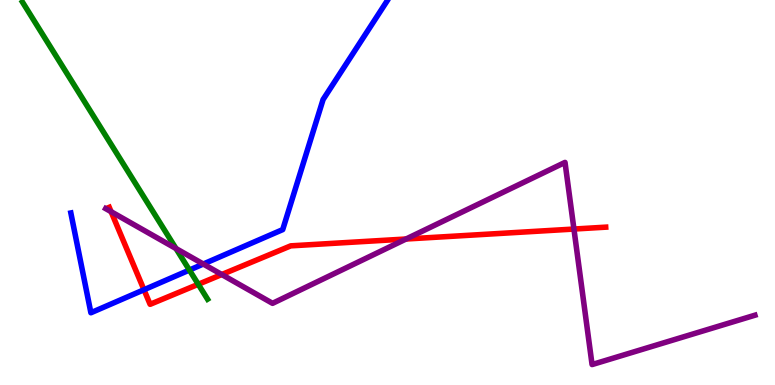[{'lines': ['blue', 'red'], 'intersections': [{'x': 1.86, 'y': 2.47}]}, {'lines': ['green', 'red'], 'intersections': [{'x': 2.56, 'y': 2.62}]}, {'lines': ['purple', 'red'], 'intersections': [{'x': 1.43, 'y': 4.5}, {'x': 2.86, 'y': 2.87}, {'x': 5.24, 'y': 3.79}, {'x': 7.41, 'y': 4.05}]}, {'lines': ['blue', 'green'], 'intersections': [{'x': 2.44, 'y': 2.99}]}, {'lines': ['blue', 'purple'], 'intersections': [{'x': 2.62, 'y': 3.14}]}, {'lines': ['green', 'purple'], 'intersections': [{'x': 2.27, 'y': 3.54}]}]